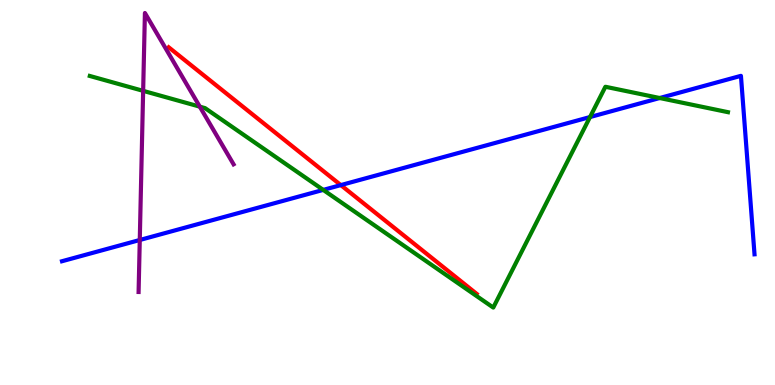[{'lines': ['blue', 'red'], 'intersections': [{'x': 4.4, 'y': 5.19}]}, {'lines': ['green', 'red'], 'intersections': []}, {'lines': ['purple', 'red'], 'intersections': []}, {'lines': ['blue', 'green'], 'intersections': [{'x': 4.17, 'y': 5.07}, {'x': 7.61, 'y': 6.96}, {'x': 8.51, 'y': 7.45}]}, {'lines': ['blue', 'purple'], 'intersections': [{'x': 1.8, 'y': 3.77}]}, {'lines': ['green', 'purple'], 'intersections': [{'x': 1.85, 'y': 7.64}, {'x': 2.58, 'y': 7.23}]}]